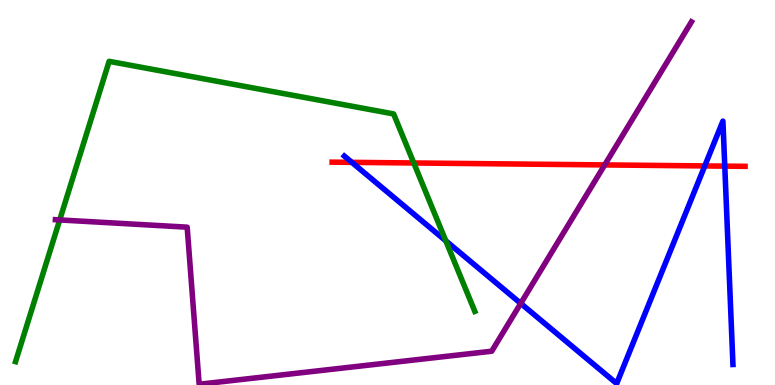[{'lines': ['blue', 'red'], 'intersections': [{'x': 4.54, 'y': 5.78}, {'x': 9.09, 'y': 5.69}, {'x': 9.35, 'y': 5.68}]}, {'lines': ['green', 'red'], 'intersections': [{'x': 5.34, 'y': 5.77}]}, {'lines': ['purple', 'red'], 'intersections': [{'x': 7.8, 'y': 5.72}]}, {'lines': ['blue', 'green'], 'intersections': [{'x': 5.75, 'y': 3.74}]}, {'lines': ['blue', 'purple'], 'intersections': [{'x': 6.72, 'y': 2.12}]}, {'lines': ['green', 'purple'], 'intersections': [{'x': 0.77, 'y': 4.29}]}]